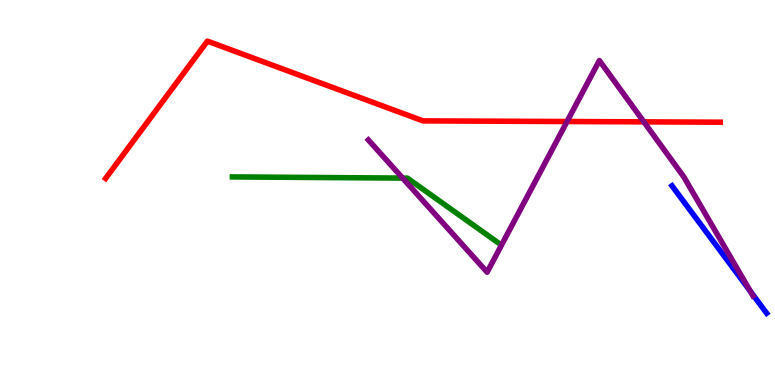[{'lines': ['blue', 'red'], 'intersections': []}, {'lines': ['green', 'red'], 'intersections': []}, {'lines': ['purple', 'red'], 'intersections': [{'x': 7.32, 'y': 6.84}, {'x': 8.31, 'y': 6.83}]}, {'lines': ['blue', 'green'], 'intersections': []}, {'lines': ['blue', 'purple'], 'intersections': [{'x': 9.68, 'y': 2.43}]}, {'lines': ['green', 'purple'], 'intersections': [{'x': 5.2, 'y': 5.37}]}]